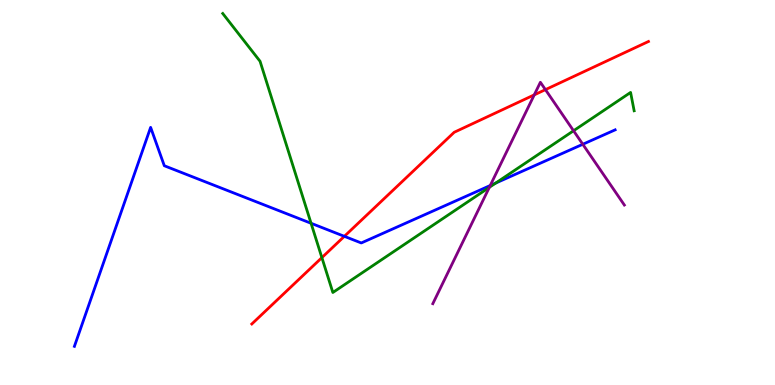[{'lines': ['blue', 'red'], 'intersections': [{'x': 4.44, 'y': 3.86}]}, {'lines': ['green', 'red'], 'intersections': [{'x': 4.15, 'y': 3.31}]}, {'lines': ['purple', 'red'], 'intersections': [{'x': 6.89, 'y': 7.54}, {'x': 7.04, 'y': 7.67}]}, {'lines': ['blue', 'green'], 'intersections': [{'x': 4.01, 'y': 4.2}, {'x': 6.4, 'y': 5.24}]}, {'lines': ['blue', 'purple'], 'intersections': [{'x': 6.33, 'y': 5.18}, {'x': 7.52, 'y': 6.25}]}, {'lines': ['green', 'purple'], 'intersections': [{'x': 6.31, 'y': 5.13}, {'x': 7.4, 'y': 6.6}]}]